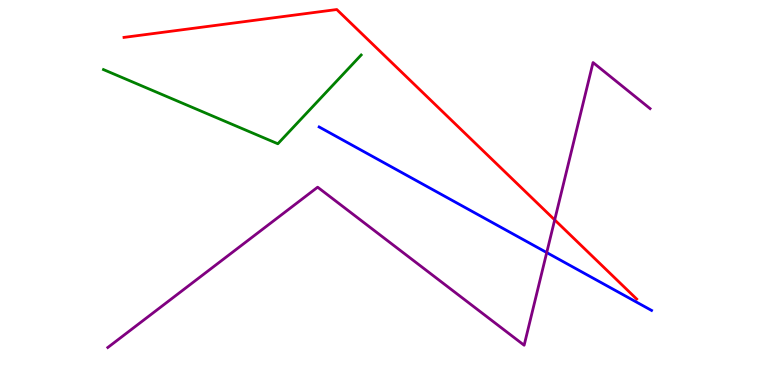[{'lines': ['blue', 'red'], 'intersections': []}, {'lines': ['green', 'red'], 'intersections': []}, {'lines': ['purple', 'red'], 'intersections': [{'x': 7.16, 'y': 4.29}]}, {'lines': ['blue', 'green'], 'intersections': []}, {'lines': ['blue', 'purple'], 'intersections': [{'x': 7.05, 'y': 3.44}]}, {'lines': ['green', 'purple'], 'intersections': []}]